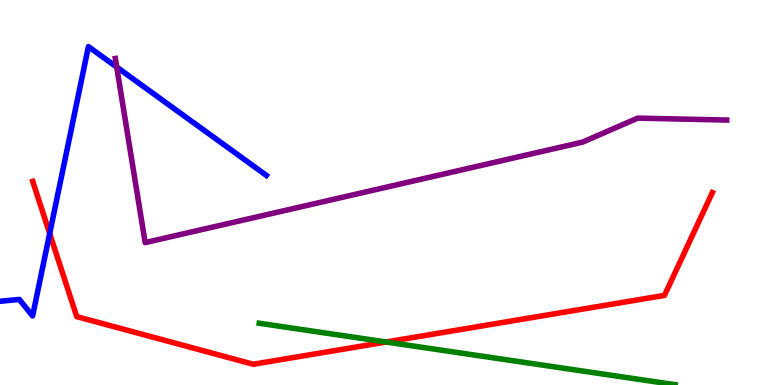[{'lines': ['blue', 'red'], 'intersections': [{'x': 0.641, 'y': 3.94}]}, {'lines': ['green', 'red'], 'intersections': [{'x': 4.98, 'y': 1.12}]}, {'lines': ['purple', 'red'], 'intersections': []}, {'lines': ['blue', 'green'], 'intersections': []}, {'lines': ['blue', 'purple'], 'intersections': [{'x': 1.51, 'y': 8.26}]}, {'lines': ['green', 'purple'], 'intersections': []}]